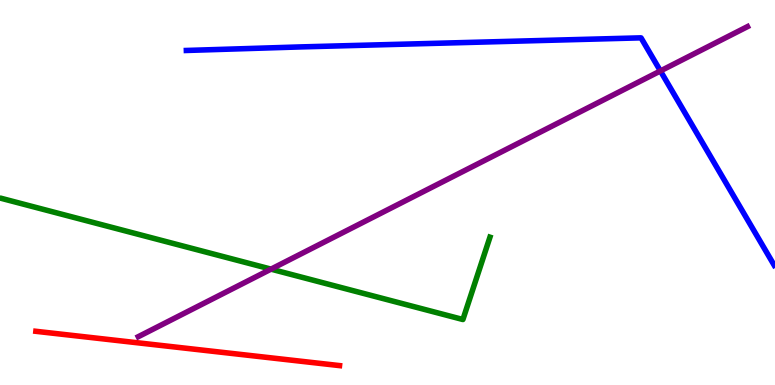[{'lines': ['blue', 'red'], 'intersections': []}, {'lines': ['green', 'red'], 'intersections': []}, {'lines': ['purple', 'red'], 'intersections': []}, {'lines': ['blue', 'green'], 'intersections': []}, {'lines': ['blue', 'purple'], 'intersections': [{'x': 8.52, 'y': 8.16}]}, {'lines': ['green', 'purple'], 'intersections': [{'x': 3.5, 'y': 3.01}]}]